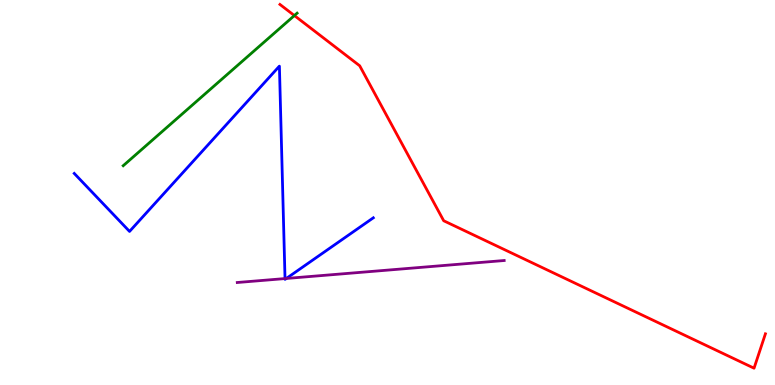[{'lines': ['blue', 'red'], 'intersections': []}, {'lines': ['green', 'red'], 'intersections': [{'x': 3.8, 'y': 9.6}]}, {'lines': ['purple', 'red'], 'intersections': []}, {'lines': ['blue', 'green'], 'intersections': []}, {'lines': ['blue', 'purple'], 'intersections': [{'x': 3.68, 'y': 2.76}, {'x': 3.69, 'y': 2.77}]}, {'lines': ['green', 'purple'], 'intersections': []}]